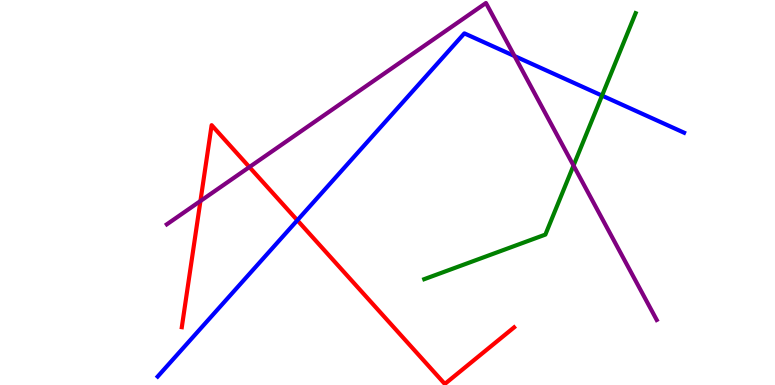[{'lines': ['blue', 'red'], 'intersections': [{'x': 3.84, 'y': 4.28}]}, {'lines': ['green', 'red'], 'intersections': []}, {'lines': ['purple', 'red'], 'intersections': [{'x': 2.59, 'y': 4.78}, {'x': 3.22, 'y': 5.66}]}, {'lines': ['blue', 'green'], 'intersections': [{'x': 7.77, 'y': 7.52}]}, {'lines': ['blue', 'purple'], 'intersections': [{'x': 6.64, 'y': 8.54}]}, {'lines': ['green', 'purple'], 'intersections': [{'x': 7.4, 'y': 5.7}]}]